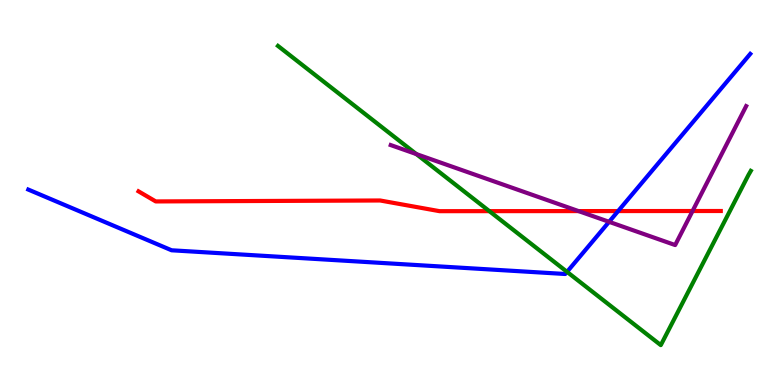[{'lines': ['blue', 'red'], 'intersections': [{'x': 7.98, 'y': 4.52}]}, {'lines': ['green', 'red'], 'intersections': [{'x': 6.31, 'y': 4.52}]}, {'lines': ['purple', 'red'], 'intersections': [{'x': 7.47, 'y': 4.52}, {'x': 8.94, 'y': 4.52}]}, {'lines': ['blue', 'green'], 'intersections': [{'x': 7.32, 'y': 2.94}]}, {'lines': ['blue', 'purple'], 'intersections': [{'x': 7.86, 'y': 4.24}]}, {'lines': ['green', 'purple'], 'intersections': [{'x': 5.37, 'y': 6.0}]}]